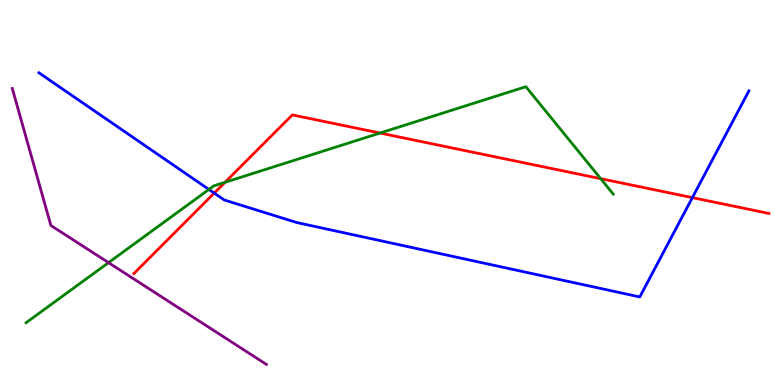[{'lines': ['blue', 'red'], 'intersections': [{'x': 2.76, 'y': 4.98}, {'x': 8.93, 'y': 4.87}]}, {'lines': ['green', 'red'], 'intersections': [{'x': 2.9, 'y': 5.26}, {'x': 4.9, 'y': 6.54}, {'x': 7.75, 'y': 5.36}]}, {'lines': ['purple', 'red'], 'intersections': []}, {'lines': ['blue', 'green'], 'intersections': [{'x': 2.7, 'y': 5.08}]}, {'lines': ['blue', 'purple'], 'intersections': []}, {'lines': ['green', 'purple'], 'intersections': [{'x': 1.4, 'y': 3.18}]}]